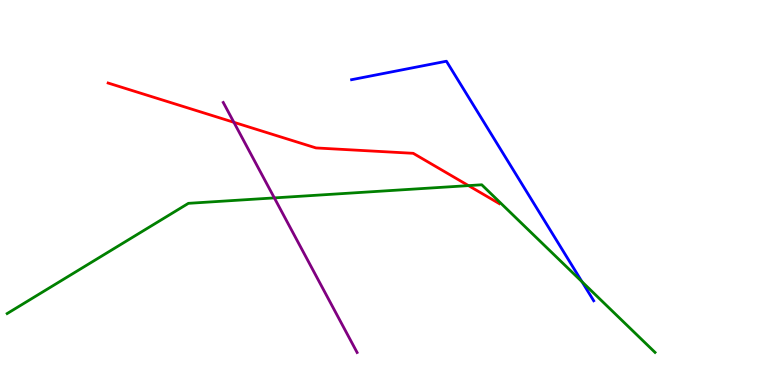[{'lines': ['blue', 'red'], 'intersections': []}, {'lines': ['green', 'red'], 'intersections': [{'x': 6.05, 'y': 5.18}]}, {'lines': ['purple', 'red'], 'intersections': [{'x': 3.02, 'y': 6.82}]}, {'lines': ['blue', 'green'], 'intersections': [{'x': 7.51, 'y': 2.68}]}, {'lines': ['blue', 'purple'], 'intersections': []}, {'lines': ['green', 'purple'], 'intersections': [{'x': 3.54, 'y': 4.86}]}]